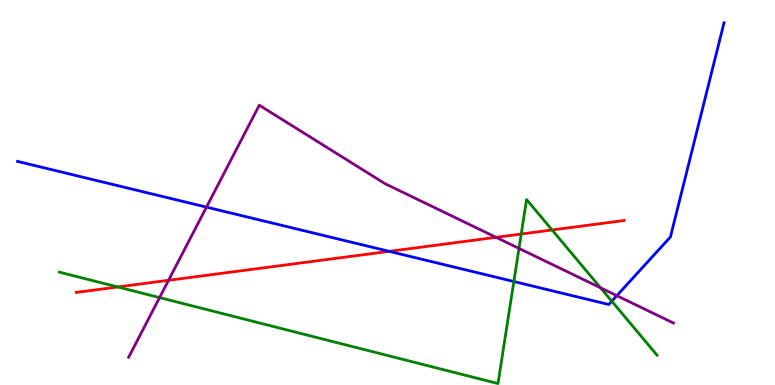[{'lines': ['blue', 'red'], 'intersections': [{'x': 5.02, 'y': 3.47}]}, {'lines': ['green', 'red'], 'intersections': [{'x': 1.52, 'y': 2.55}, {'x': 6.73, 'y': 3.92}, {'x': 7.12, 'y': 4.03}]}, {'lines': ['purple', 'red'], 'intersections': [{'x': 2.17, 'y': 2.72}, {'x': 6.4, 'y': 3.84}]}, {'lines': ['blue', 'green'], 'intersections': [{'x': 6.63, 'y': 2.69}, {'x': 7.89, 'y': 2.18}]}, {'lines': ['blue', 'purple'], 'intersections': [{'x': 2.66, 'y': 4.62}, {'x': 7.96, 'y': 2.32}]}, {'lines': ['green', 'purple'], 'intersections': [{'x': 2.06, 'y': 2.27}, {'x': 6.7, 'y': 3.55}, {'x': 7.75, 'y': 2.52}]}]